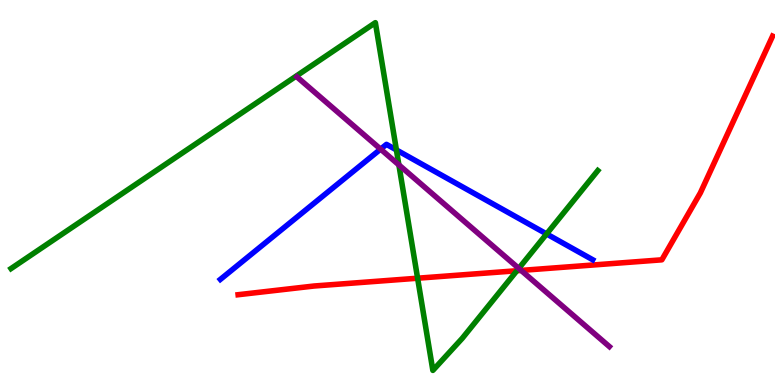[{'lines': ['blue', 'red'], 'intersections': []}, {'lines': ['green', 'red'], 'intersections': [{'x': 5.39, 'y': 2.77}, {'x': 6.67, 'y': 2.97}]}, {'lines': ['purple', 'red'], 'intersections': [{'x': 6.72, 'y': 2.98}]}, {'lines': ['blue', 'green'], 'intersections': [{'x': 5.11, 'y': 6.11}, {'x': 7.05, 'y': 3.92}]}, {'lines': ['blue', 'purple'], 'intersections': [{'x': 4.91, 'y': 6.13}]}, {'lines': ['green', 'purple'], 'intersections': [{'x': 5.15, 'y': 5.72}, {'x': 6.69, 'y': 3.03}]}]